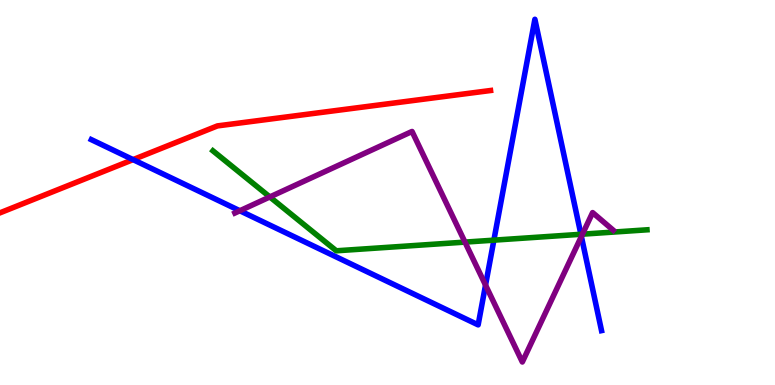[{'lines': ['blue', 'red'], 'intersections': [{'x': 1.72, 'y': 5.85}]}, {'lines': ['green', 'red'], 'intersections': []}, {'lines': ['purple', 'red'], 'intersections': []}, {'lines': ['blue', 'green'], 'intersections': [{'x': 6.37, 'y': 3.76}, {'x': 7.5, 'y': 3.91}]}, {'lines': ['blue', 'purple'], 'intersections': [{'x': 3.09, 'y': 4.53}, {'x': 6.27, 'y': 2.59}, {'x': 7.5, 'y': 3.86}]}, {'lines': ['green', 'purple'], 'intersections': [{'x': 3.48, 'y': 4.88}, {'x': 6.0, 'y': 3.71}, {'x': 7.52, 'y': 3.92}]}]